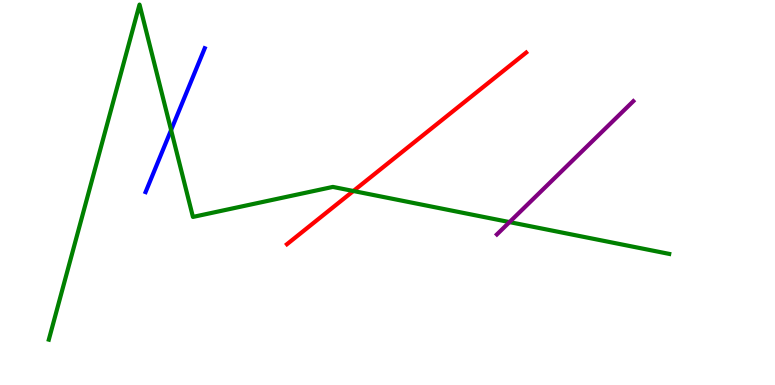[{'lines': ['blue', 'red'], 'intersections': []}, {'lines': ['green', 'red'], 'intersections': [{'x': 4.56, 'y': 5.04}]}, {'lines': ['purple', 'red'], 'intersections': []}, {'lines': ['blue', 'green'], 'intersections': [{'x': 2.21, 'y': 6.62}]}, {'lines': ['blue', 'purple'], 'intersections': []}, {'lines': ['green', 'purple'], 'intersections': [{'x': 6.57, 'y': 4.23}]}]